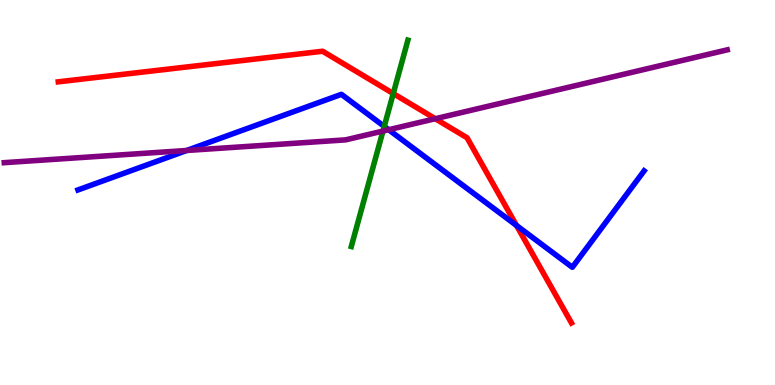[{'lines': ['blue', 'red'], 'intersections': [{'x': 6.66, 'y': 4.14}]}, {'lines': ['green', 'red'], 'intersections': [{'x': 5.07, 'y': 7.57}]}, {'lines': ['purple', 'red'], 'intersections': [{'x': 5.62, 'y': 6.92}]}, {'lines': ['blue', 'green'], 'intersections': [{'x': 4.96, 'y': 6.72}]}, {'lines': ['blue', 'purple'], 'intersections': [{'x': 2.41, 'y': 6.09}, {'x': 5.01, 'y': 6.63}]}, {'lines': ['green', 'purple'], 'intersections': [{'x': 4.94, 'y': 6.6}]}]